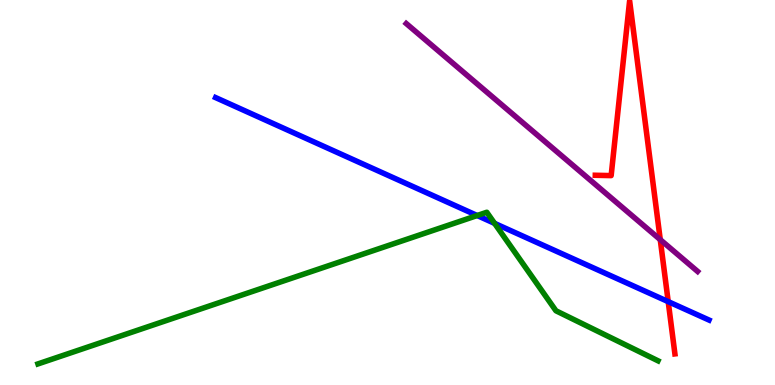[{'lines': ['blue', 'red'], 'intersections': [{'x': 8.62, 'y': 2.17}]}, {'lines': ['green', 'red'], 'intersections': []}, {'lines': ['purple', 'red'], 'intersections': [{'x': 8.52, 'y': 3.78}]}, {'lines': ['blue', 'green'], 'intersections': [{'x': 6.16, 'y': 4.4}, {'x': 6.38, 'y': 4.2}]}, {'lines': ['blue', 'purple'], 'intersections': []}, {'lines': ['green', 'purple'], 'intersections': []}]